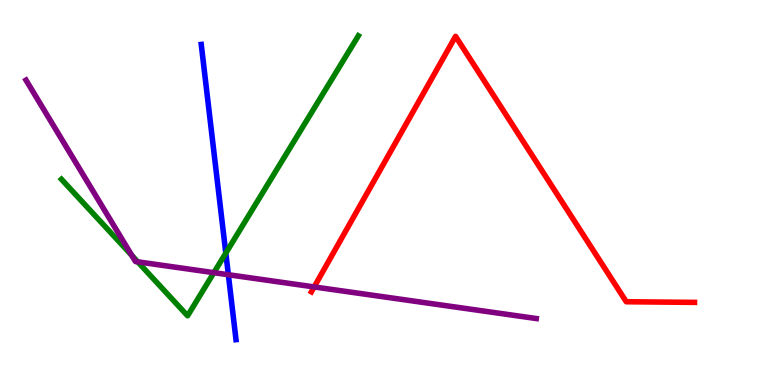[{'lines': ['blue', 'red'], 'intersections': []}, {'lines': ['green', 'red'], 'intersections': []}, {'lines': ['purple', 'red'], 'intersections': [{'x': 4.05, 'y': 2.55}]}, {'lines': ['blue', 'green'], 'intersections': [{'x': 2.91, 'y': 3.43}]}, {'lines': ['blue', 'purple'], 'intersections': [{'x': 2.95, 'y': 2.86}]}, {'lines': ['green', 'purple'], 'intersections': [{'x': 1.7, 'y': 3.37}, {'x': 1.78, 'y': 3.2}, {'x': 2.76, 'y': 2.92}]}]